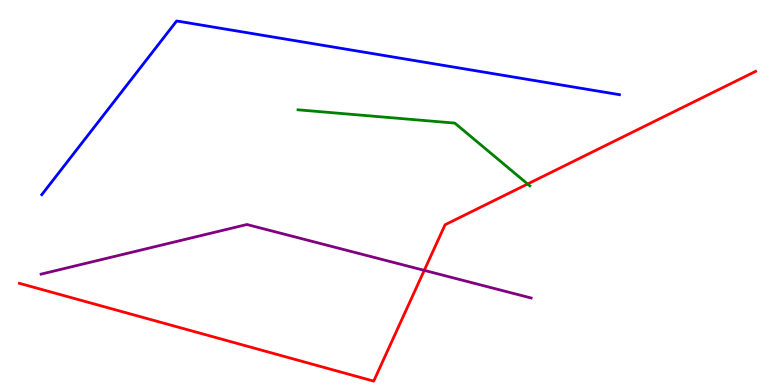[{'lines': ['blue', 'red'], 'intersections': []}, {'lines': ['green', 'red'], 'intersections': [{'x': 6.81, 'y': 5.22}]}, {'lines': ['purple', 'red'], 'intersections': [{'x': 5.47, 'y': 2.98}]}, {'lines': ['blue', 'green'], 'intersections': []}, {'lines': ['blue', 'purple'], 'intersections': []}, {'lines': ['green', 'purple'], 'intersections': []}]